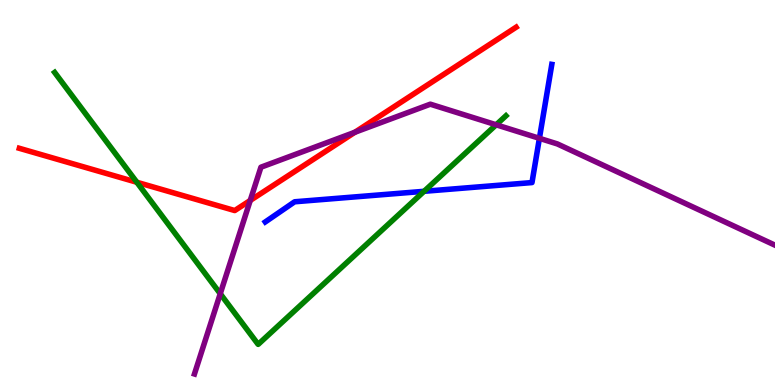[{'lines': ['blue', 'red'], 'intersections': []}, {'lines': ['green', 'red'], 'intersections': [{'x': 1.77, 'y': 5.27}]}, {'lines': ['purple', 'red'], 'intersections': [{'x': 3.23, 'y': 4.79}, {'x': 4.58, 'y': 6.57}]}, {'lines': ['blue', 'green'], 'intersections': [{'x': 5.47, 'y': 5.03}]}, {'lines': ['blue', 'purple'], 'intersections': [{'x': 6.96, 'y': 6.41}]}, {'lines': ['green', 'purple'], 'intersections': [{'x': 2.84, 'y': 2.37}, {'x': 6.4, 'y': 6.76}]}]